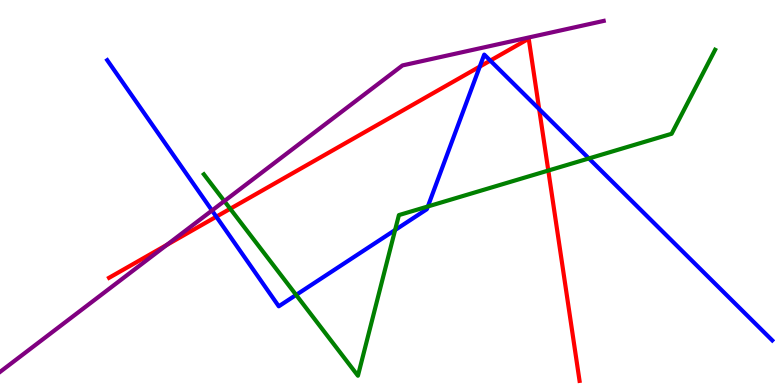[{'lines': ['blue', 'red'], 'intersections': [{'x': 2.79, 'y': 4.37}, {'x': 6.19, 'y': 8.27}, {'x': 6.33, 'y': 8.43}, {'x': 6.96, 'y': 7.17}]}, {'lines': ['green', 'red'], 'intersections': [{'x': 2.97, 'y': 4.58}, {'x': 7.07, 'y': 5.57}]}, {'lines': ['purple', 'red'], 'intersections': [{'x': 2.15, 'y': 3.64}]}, {'lines': ['blue', 'green'], 'intersections': [{'x': 3.82, 'y': 2.34}, {'x': 5.1, 'y': 4.03}, {'x': 5.52, 'y': 4.64}, {'x': 7.6, 'y': 5.88}]}, {'lines': ['blue', 'purple'], 'intersections': [{'x': 2.74, 'y': 4.53}]}, {'lines': ['green', 'purple'], 'intersections': [{'x': 2.89, 'y': 4.78}]}]